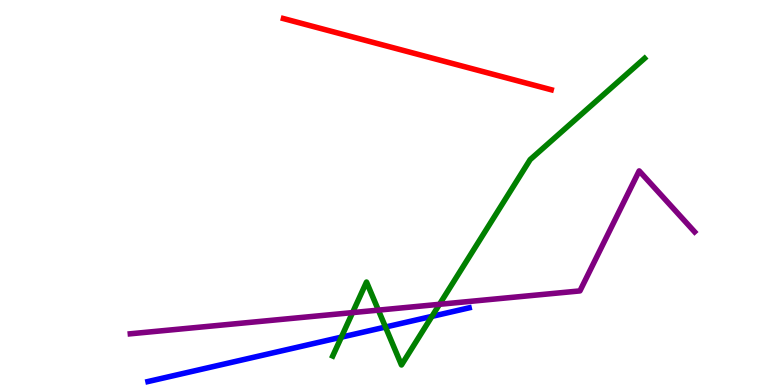[{'lines': ['blue', 'red'], 'intersections': []}, {'lines': ['green', 'red'], 'intersections': []}, {'lines': ['purple', 'red'], 'intersections': []}, {'lines': ['blue', 'green'], 'intersections': [{'x': 4.4, 'y': 1.24}, {'x': 4.97, 'y': 1.51}, {'x': 5.57, 'y': 1.78}]}, {'lines': ['blue', 'purple'], 'intersections': []}, {'lines': ['green', 'purple'], 'intersections': [{'x': 4.55, 'y': 1.88}, {'x': 4.88, 'y': 1.94}, {'x': 5.67, 'y': 2.1}]}]